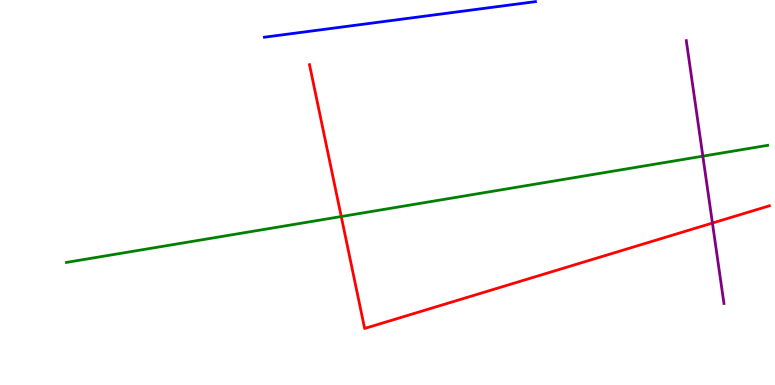[{'lines': ['blue', 'red'], 'intersections': []}, {'lines': ['green', 'red'], 'intersections': [{'x': 4.4, 'y': 4.38}]}, {'lines': ['purple', 'red'], 'intersections': [{'x': 9.19, 'y': 4.21}]}, {'lines': ['blue', 'green'], 'intersections': []}, {'lines': ['blue', 'purple'], 'intersections': []}, {'lines': ['green', 'purple'], 'intersections': [{'x': 9.07, 'y': 5.94}]}]